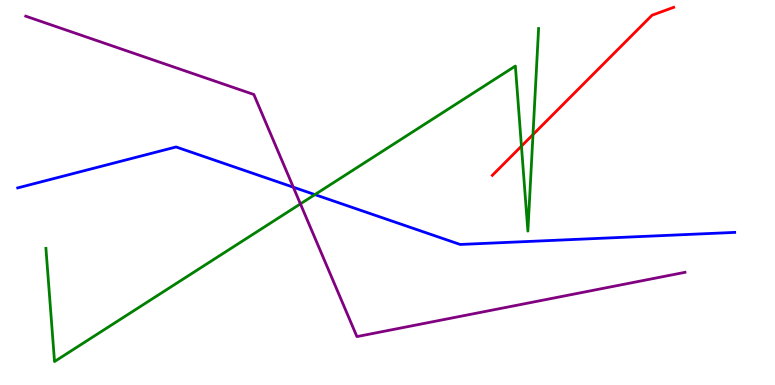[{'lines': ['blue', 'red'], 'intersections': []}, {'lines': ['green', 'red'], 'intersections': [{'x': 6.73, 'y': 6.2}, {'x': 6.88, 'y': 6.5}]}, {'lines': ['purple', 'red'], 'intersections': []}, {'lines': ['blue', 'green'], 'intersections': [{'x': 4.06, 'y': 4.95}]}, {'lines': ['blue', 'purple'], 'intersections': [{'x': 3.78, 'y': 5.14}]}, {'lines': ['green', 'purple'], 'intersections': [{'x': 3.88, 'y': 4.7}]}]